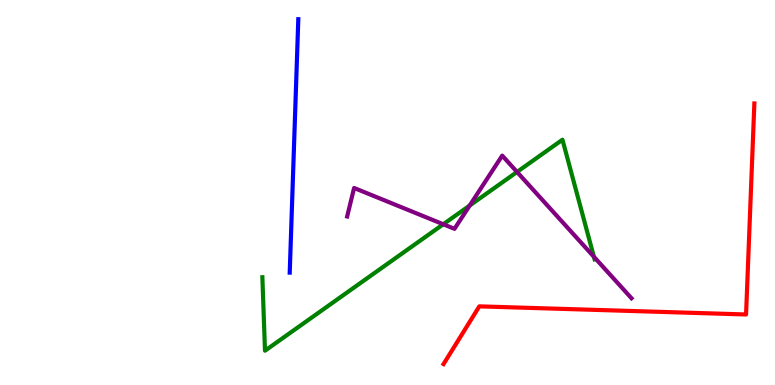[{'lines': ['blue', 'red'], 'intersections': []}, {'lines': ['green', 'red'], 'intersections': []}, {'lines': ['purple', 'red'], 'intersections': []}, {'lines': ['blue', 'green'], 'intersections': []}, {'lines': ['blue', 'purple'], 'intersections': []}, {'lines': ['green', 'purple'], 'intersections': [{'x': 5.72, 'y': 4.18}, {'x': 6.06, 'y': 4.66}, {'x': 6.67, 'y': 5.53}, {'x': 7.66, 'y': 3.33}]}]